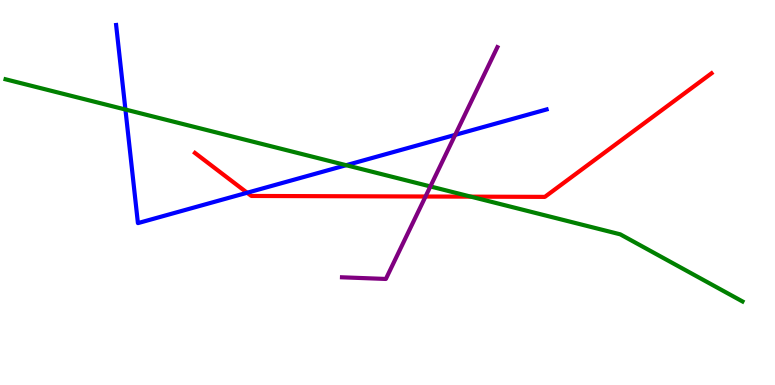[{'lines': ['blue', 'red'], 'intersections': [{'x': 3.19, 'y': 4.99}]}, {'lines': ['green', 'red'], 'intersections': [{'x': 6.08, 'y': 4.89}]}, {'lines': ['purple', 'red'], 'intersections': [{'x': 5.49, 'y': 4.9}]}, {'lines': ['blue', 'green'], 'intersections': [{'x': 1.62, 'y': 7.16}, {'x': 4.47, 'y': 5.71}]}, {'lines': ['blue', 'purple'], 'intersections': [{'x': 5.87, 'y': 6.5}]}, {'lines': ['green', 'purple'], 'intersections': [{'x': 5.55, 'y': 5.16}]}]